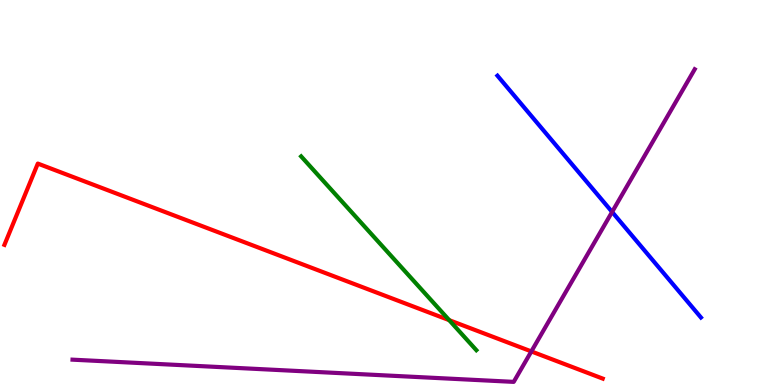[{'lines': ['blue', 'red'], 'intersections': []}, {'lines': ['green', 'red'], 'intersections': [{'x': 5.8, 'y': 1.68}]}, {'lines': ['purple', 'red'], 'intersections': [{'x': 6.86, 'y': 0.872}]}, {'lines': ['blue', 'green'], 'intersections': []}, {'lines': ['blue', 'purple'], 'intersections': [{'x': 7.9, 'y': 4.5}]}, {'lines': ['green', 'purple'], 'intersections': []}]